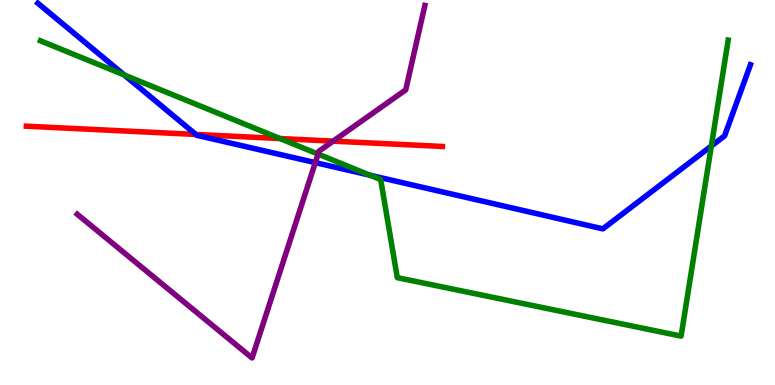[{'lines': ['blue', 'red'], 'intersections': [{'x': 2.53, 'y': 6.51}]}, {'lines': ['green', 'red'], 'intersections': [{'x': 3.61, 'y': 6.4}]}, {'lines': ['purple', 'red'], 'intersections': [{'x': 4.3, 'y': 6.33}]}, {'lines': ['blue', 'green'], 'intersections': [{'x': 1.6, 'y': 8.05}, {'x': 4.77, 'y': 5.45}, {'x': 9.18, 'y': 6.21}]}, {'lines': ['blue', 'purple'], 'intersections': [{'x': 4.07, 'y': 5.78}]}, {'lines': ['green', 'purple'], 'intersections': [{'x': 4.1, 'y': 6.0}]}]